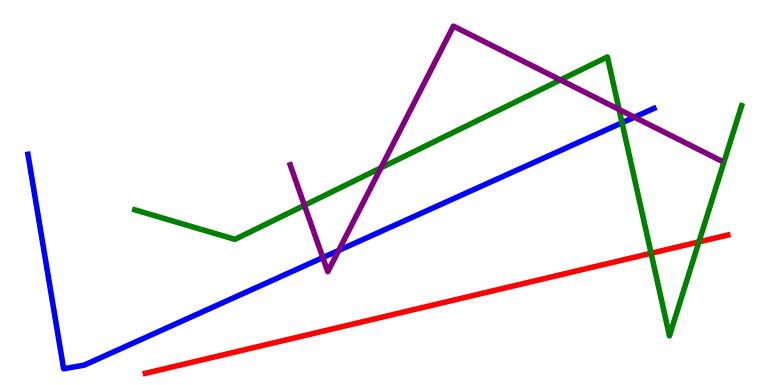[{'lines': ['blue', 'red'], 'intersections': []}, {'lines': ['green', 'red'], 'intersections': [{'x': 8.4, 'y': 3.42}, {'x': 9.02, 'y': 3.72}]}, {'lines': ['purple', 'red'], 'intersections': []}, {'lines': ['blue', 'green'], 'intersections': [{'x': 8.03, 'y': 6.81}]}, {'lines': ['blue', 'purple'], 'intersections': [{'x': 4.17, 'y': 3.31}, {'x': 4.37, 'y': 3.49}, {'x': 8.19, 'y': 6.96}]}, {'lines': ['green', 'purple'], 'intersections': [{'x': 3.93, 'y': 4.67}, {'x': 4.91, 'y': 5.64}, {'x': 7.23, 'y': 7.92}, {'x': 7.99, 'y': 7.16}]}]